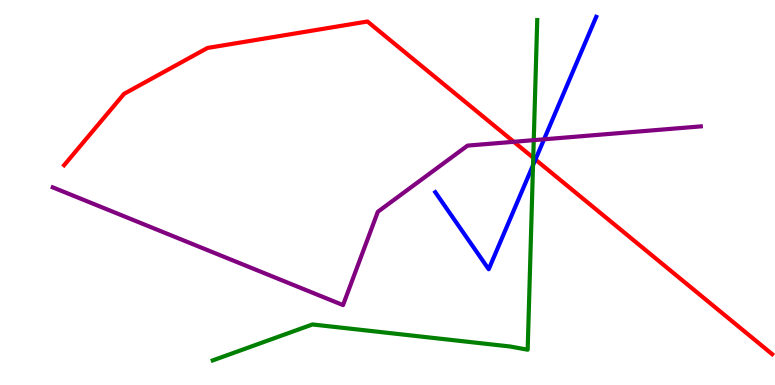[{'lines': ['blue', 'red'], 'intersections': [{'x': 6.91, 'y': 5.86}]}, {'lines': ['green', 'red'], 'intersections': [{'x': 6.88, 'y': 5.9}]}, {'lines': ['purple', 'red'], 'intersections': [{'x': 6.63, 'y': 6.32}]}, {'lines': ['blue', 'green'], 'intersections': [{'x': 6.88, 'y': 5.71}]}, {'lines': ['blue', 'purple'], 'intersections': [{'x': 7.02, 'y': 6.38}]}, {'lines': ['green', 'purple'], 'intersections': [{'x': 6.89, 'y': 6.36}]}]